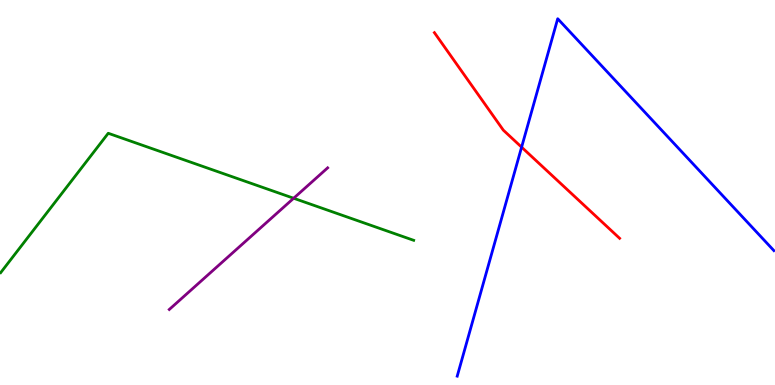[{'lines': ['blue', 'red'], 'intersections': [{'x': 6.73, 'y': 6.18}]}, {'lines': ['green', 'red'], 'intersections': []}, {'lines': ['purple', 'red'], 'intersections': []}, {'lines': ['blue', 'green'], 'intersections': []}, {'lines': ['blue', 'purple'], 'intersections': []}, {'lines': ['green', 'purple'], 'intersections': [{'x': 3.79, 'y': 4.85}]}]